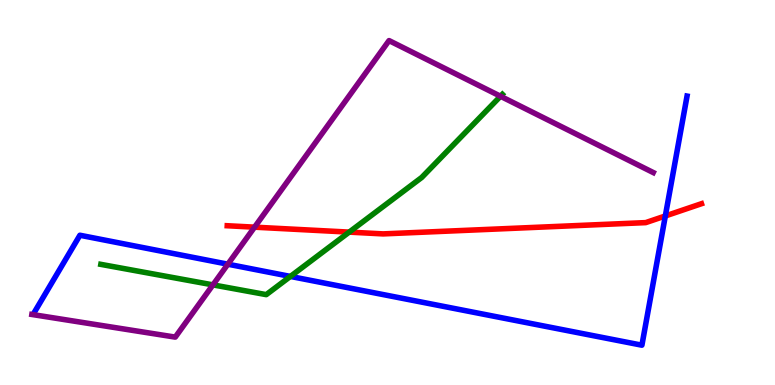[{'lines': ['blue', 'red'], 'intersections': [{'x': 8.58, 'y': 4.39}]}, {'lines': ['green', 'red'], 'intersections': [{'x': 4.51, 'y': 3.97}]}, {'lines': ['purple', 'red'], 'intersections': [{'x': 3.28, 'y': 4.1}]}, {'lines': ['blue', 'green'], 'intersections': [{'x': 3.75, 'y': 2.82}]}, {'lines': ['blue', 'purple'], 'intersections': [{'x': 2.94, 'y': 3.14}]}, {'lines': ['green', 'purple'], 'intersections': [{'x': 2.75, 'y': 2.6}, {'x': 6.46, 'y': 7.5}]}]